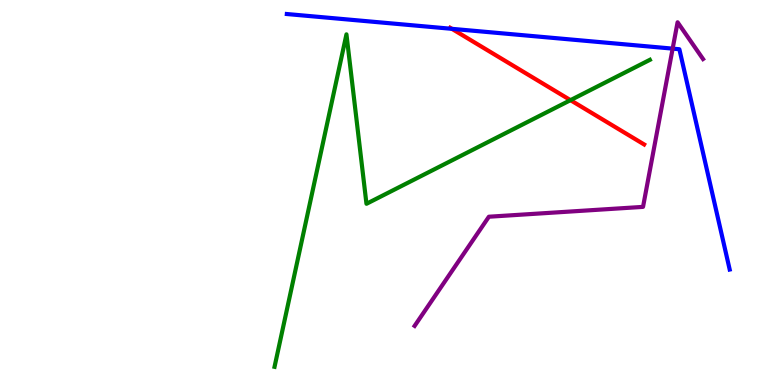[{'lines': ['blue', 'red'], 'intersections': [{'x': 5.83, 'y': 9.25}]}, {'lines': ['green', 'red'], 'intersections': [{'x': 7.36, 'y': 7.4}]}, {'lines': ['purple', 'red'], 'intersections': []}, {'lines': ['blue', 'green'], 'intersections': []}, {'lines': ['blue', 'purple'], 'intersections': [{'x': 8.68, 'y': 8.74}]}, {'lines': ['green', 'purple'], 'intersections': []}]